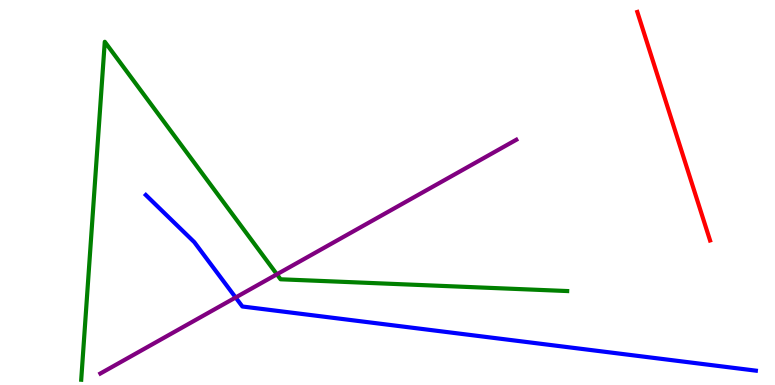[{'lines': ['blue', 'red'], 'intersections': []}, {'lines': ['green', 'red'], 'intersections': []}, {'lines': ['purple', 'red'], 'intersections': []}, {'lines': ['blue', 'green'], 'intersections': []}, {'lines': ['blue', 'purple'], 'intersections': [{'x': 3.04, 'y': 2.27}]}, {'lines': ['green', 'purple'], 'intersections': [{'x': 3.57, 'y': 2.88}]}]